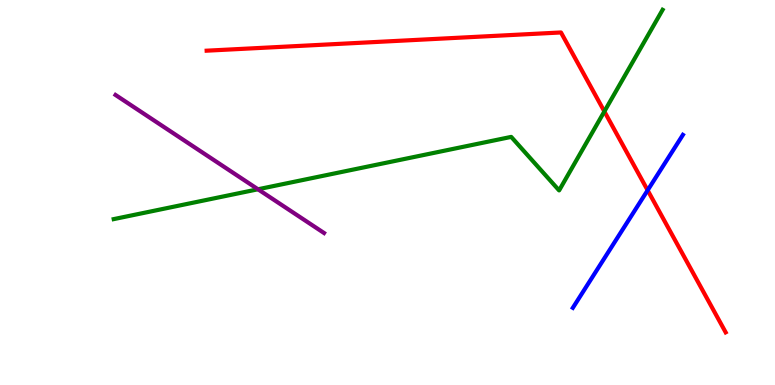[{'lines': ['blue', 'red'], 'intersections': [{'x': 8.36, 'y': 5.06}]}, {'lines': ['green', 'red'], 'intersections': [{'x': 7.8, 'y': 7.1}]}, {'lines': ['purple', 'red'], 'intersections': []}, {'lines': ['blue', 'green'], 'intersections': []}, {'lines': ['blue', 'purple'], 'intersections': []}, {'lines': ['green', 'purple'], 'intersections': [{'x': 3.33, 'y': 5.08}]}]